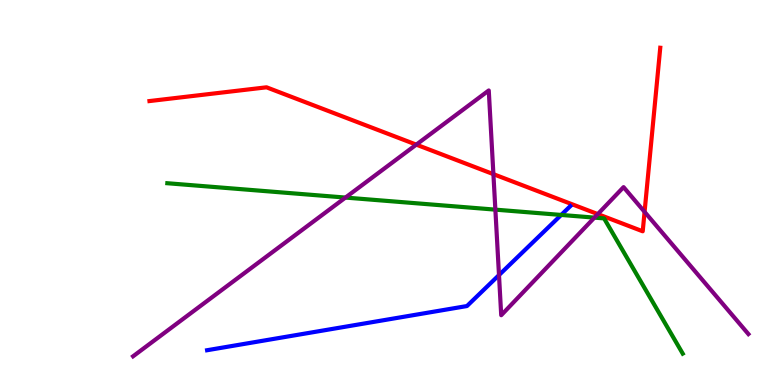[{'lines': ['blue', 'red'], 'intersections': []}, {'lines': ['green', 'red'], 'intersections': []}, {'lines': ['purple', 'red'], 'intersections': [{'x': 5.37, 'y': 6.24}, {'x': 6.37, 'y': 5.48}, {'x': 7.71, 'y': 4.44}, {'x': 8.32, 'y': 4.5}]}, {'lines': ['blue', 'green'], 'intersections': [{'x': 7.24, 'y': 4.42}]}, {'lines': ['blue', 'purple'], 'intersections': [{'x': 6.44, 'y': 2.85}]}, {'lines': ['green', 'purple'], 'intersections': [{'x': 4.46, 'y': 4.87}, {'x': 6.39, 'y': 4.55}, {'x': 7.67, 'y': 4.35}]}]